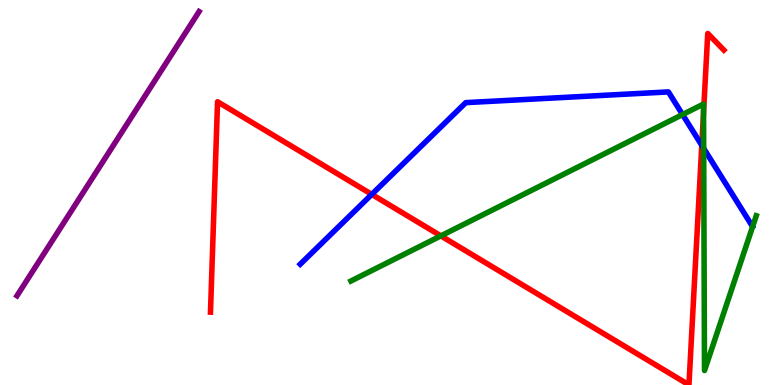[{'lines': ['blue', 'red'], 'intersections': [{'x': 4.8, 'y': 4.95}, {'x': 9.06, 'y': 6.23}]}, {'lines': ['green', 'red'], 'intersections': [{'x': 5.69, 'y': 3.87}, {'x': 9.08, 'y': 7.09}]}, {'lines': ['purple', 'red'], 'intersections': []}, {'lines': ['blue', 'green'], 'intersections': [{'x': 8.81, 'y': 7.02}, {'x': 9.08, 'y': 6.15}]}, {'lines': ['blue', 'purple'], 'intersections': []}, {'lines': ['green', 'purple'], 'intersections': []}]